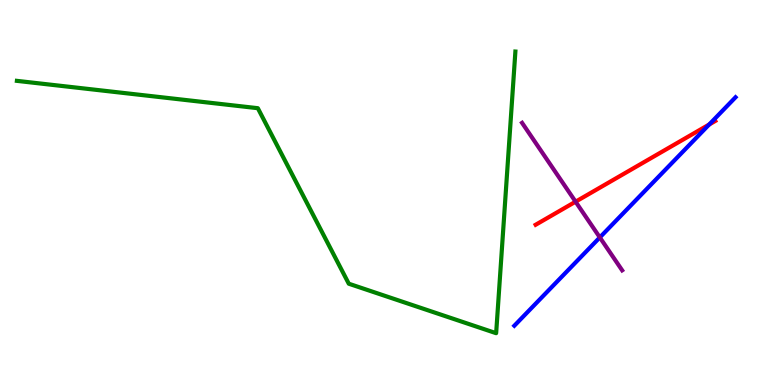[{'lines': ['blue', 'red'], 'intersections': [{'x': 9.15, 'y': 6.77}]}, {'lines': ['green', 'red'], 'intersections': []}, {'lines': ['purple', 'red'], 'intersections': [{'x': 7.43, 'y': 4.76}]}, {'lines': ['blue', 'green'], 'intersections': []}, {'lines': ['blue', 'purple'], 'intersections': [{'x': 7.74, 'y': 3.83}]}, {'lines': ['green', 'purple'], 'intersections': []}]